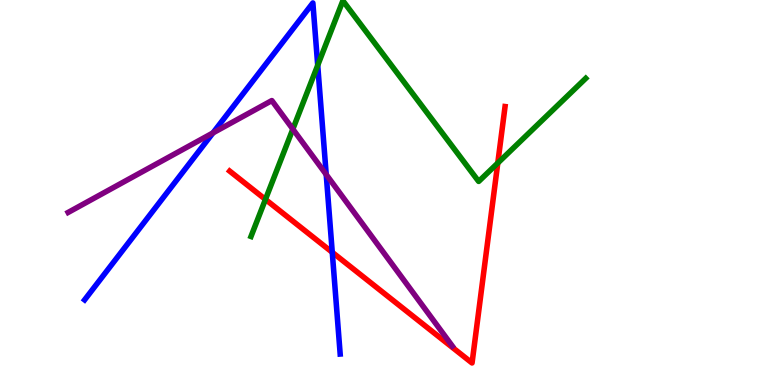[{'lines': ['blue', 'red'], 'intersections': [{'x': 4.29, 'y': 3.45}]}, {'lines': ['green', 'red'], 'intersections': [{'x': 3.43, 'y': 4.82}, {'x': 6.42, 'y': 5.77}]}, {'lines': ['purple', 'red'], 'intersections': []}, {'lines': ['blue', 'green'], 'intersections': [{'x': 4.1, 'y': 8.3}]}, {'lines': ['blue', 'purple'], 'intersections': [{'x': 2.75, 'y': 6.55}, {'x': 4.21, 'y': 5.47}]}, {'lines': ['green', 'purple'], 'intersections': [{'x': 3.78, 'y': 6.65}]}]